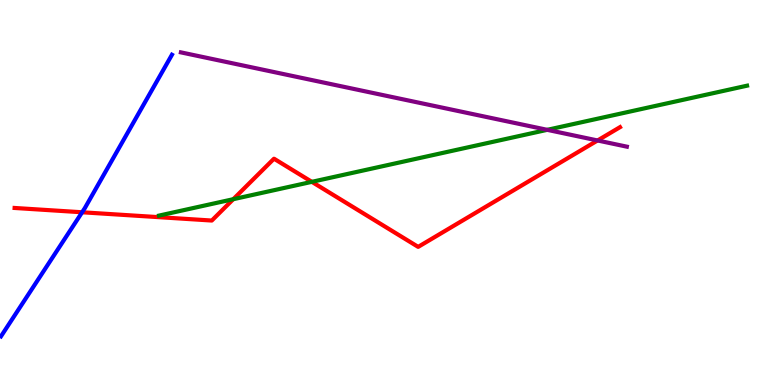[{'lines': ['blue', 'red'], 'intersections': [{'x': 1.06, 'y': 4.49}]}, {'lines': ['green', 'red'], 'intersections': [{'x': 3.01, 'y': 4.83}, {'x': 4.02, 'y': 5.28}]}, {'lines': ['purple', 'red'], 'intersections': [{'x': 7.71, 'y': 6.35}]}, {'lines': ['blue', 'green'], 'intersections': []}, {'lines': ['blue', 'purple'], 'intersections': []}, {'lines': ['green', 'purple'], 'intersections': [{'x': 7.06, 'y': 6.63}]}]